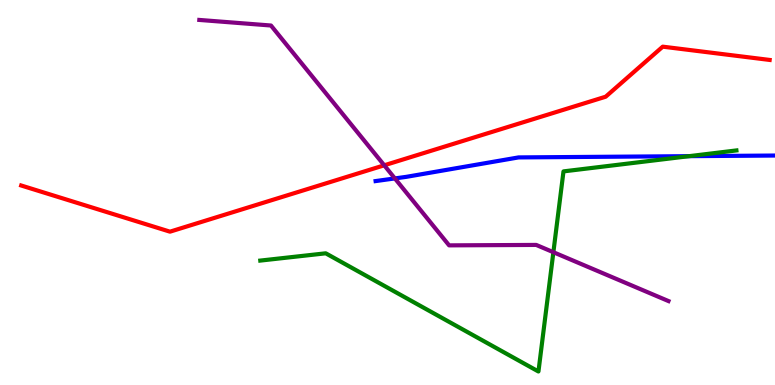[{'lines': ['blue', 'red'], 'intersections': []}, {'lines': ['green', 'red'], 'intersections': []}, {'lines': ['purple', 'red'], 'intersections': [{'x': 4.96, 'y': 5.71}]}, {'lines': ['blue', 'green'], 'intersections': [{'x': 8.89, 'y': 5.94}]}, {'lines': ['blue', 'purple'], 'intersections': [{'x': 5.1, 'y': 5.37}]}, {'lines': ['green', 'purple'], 'intersections': [{'x': 7.14, 'y': 3.45}]}]